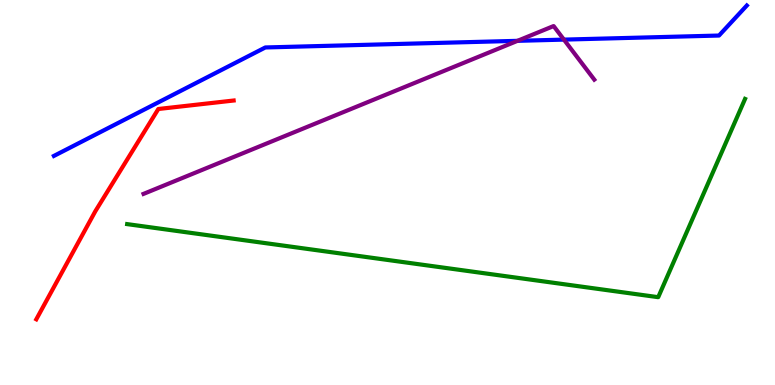[{'lines': ['blue', 'red'], 'intersections': []}, {'lines': ['green', 'red'], 'intersections': []}, {'lines': ['purple', 'red'], 'intersections': []}, {'lines': ['blue', 'green'], 'intersections': []}, {'lines': ['blue', 'purple'], 'intersections': [{'x': 6.68, 'y': 8.94}, {'x': 7.28, 'y': 8.97}]}, {'lines': ['green', 'purple'], 'intersections': []}]